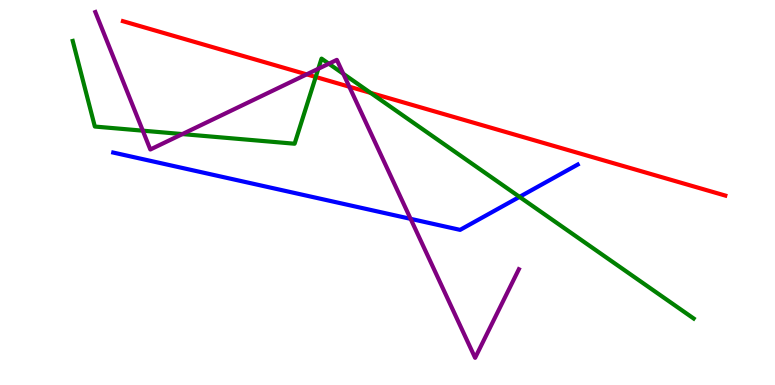[{'lines': ['blue', 'red'], 'intersections': []}, {'lines': ['green', 'red'], 'intersections': [{'x': 4.07, 'y': 8.0}, {'x': 4.78, 'y': 7.59}]}, {'lines': ['purple', 'red'], 'intersections': [{'x': 3.96, 'y': 8.07}, {'x': 4.51, 'y': 7.75}]}, {'lines': ['blue', 'green'], 'intersections': [{'x': 6.7, 'y': 4.89}]}, {'lines': ['blue', 'purple'], 'intersections': [{'x': 5.3, 'y': 4.32}]}, {'lines': ['green', 'purple'], 'intersections': [{'x': 1.84, 'y': 6.61}, {'x': 2.35, 'y': 6.52}, {'x': 4.11, 'y': 8.21}, {'x': 4.24, 'y': 8.35}, {'x': 4.43, 'y': 8.08}]}]